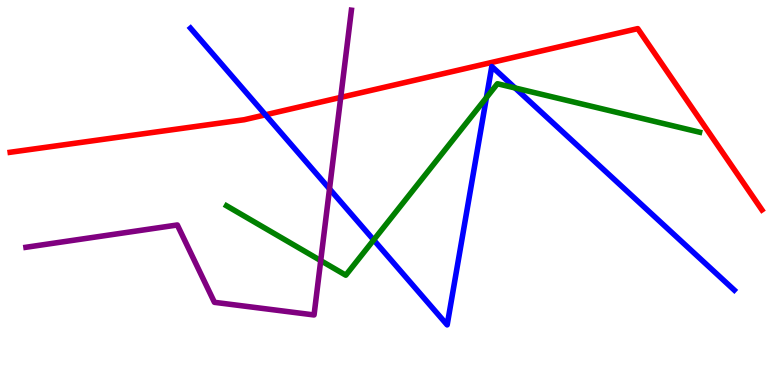[{'lines': ['blue', 'red'], 'intersections': [{'x': 3.43, 'y': 7.02}]}, {'lines': ['green', 'red'], 'intersections': []}, {'lines': ['purple', 'red'], 'intersections': [{'x': 4.4, 'y': 7.47}]}, {'lines': ['blue', 'green'], 'intersections': [{'x': 4.82, 'y': 3.77}, {'x': 6.28, 'y': 7.46}, {'x': 6.65, 'y': 7.72}]}, {'lines': ['blue', 'purple'], 'intersections': [{'x': 4.25, 'y': 5.09}]}, {'lines': ['green', 'purple'], 'intersections': [{'x': 4.14, 'y': 3.23}]}]